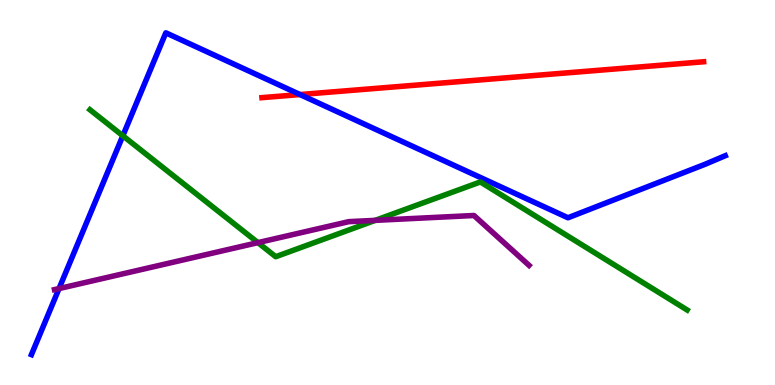[{'lines': ['blue', 'red'], 'intersections': [{'x': 3.87, 'y': 7.54}]}, {'lines': ['green', 'red'], 'intersections': []}, {'lines': ['purple', 'red'], 'intersections': []}, {'lines': ['blue', 'green'], 'intersections': [{'x': 1.58, 'y': 6.47}]}, {'lines': ['blue', 'purple'], 'intersections': [{'x': 0.762, 'y': 2.5}]}, {'lines': ['green', 'purple'], 'intersections': [{'x': 3.33, 'y': 3.7}, {'x': 4.84, 'y': 4.28}]}]